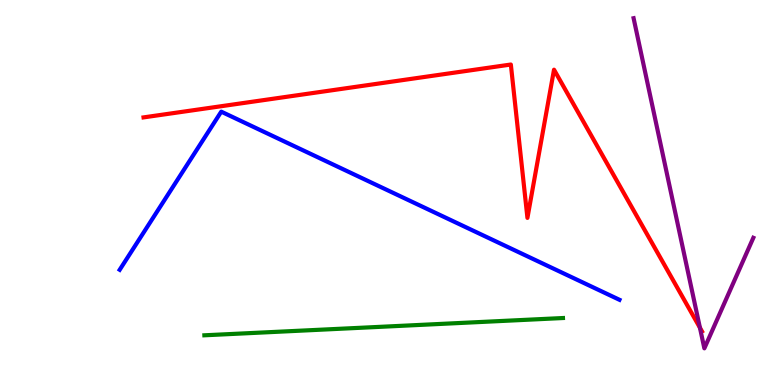[{'lines': ['blue', 'red'], 'intersections': []}, {'lines': ['green', 'red'], 'intersections': []}, {'lines': ['purple', 'red'], 'intersections': [{'x': 9.03, 'y': 1.49}]}, {'lines': ['blue', 'green'], 'intersections': []}, {'lines': ['blue', 'purple'], 'intersections': []}, {'lines': ['green', 'purple'], 'intersections': []}]